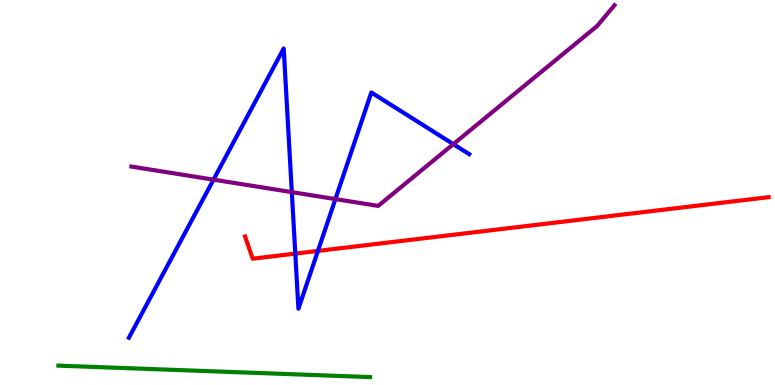[{'lines': ['blue', 'red'], 'intersections': [{'x': 3.81, 'y': 3.41}, {'x': 4.1, 'y': 3.48}]}, {'lines': ['green', 'red'], 'intersections': []}, {'lines': ['purple', 'red'], 'intersections': []}, {'lines': ['blue', 'green'], 'intersections': []}, {'lines': ['blue', 'purple'], 'intersections': [{'x': 2.75, 'y': 5.33}, {'x': 3.77, 'y': 5.01}, {'x': 4.33, 'y': 4.83}, {'x': 5.85, 'y': 6.26}]}, {'lines': ['green', 'purple'], 'intersections': []}]